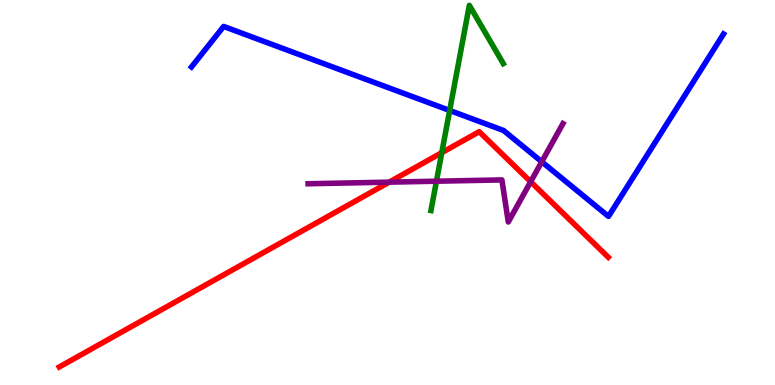[{'lines': ['blue', 'red'], 'intersections': []}, {'lines': ['green', 'red'], 'intersections': [{'x': 5.7, 'y': 6.03}]}, {'lines': ['purple', 'red'], 'intersections': [{'x': 5.02, 'y': 5.27}, {'x': 6.85, 'y': 5.28}]}, {'lines': ['blue', 'green'], 'intersections': [{'x': 5.8, 'y': 7.13}]}, {'lines': ['blue', 'purple'], 'intersections': [{'x': 6.99, 'y': 5.8}]}, {'lines': ['green', 'purple'], 'intersections': [{'x': 5.63, 'y': 5.29}]}]